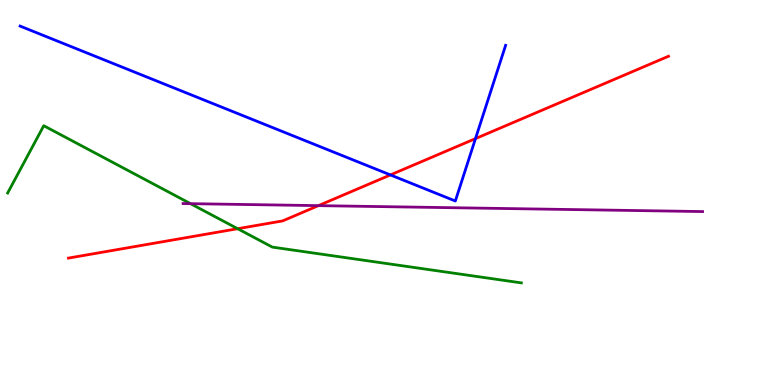[{'lines': ['blue', 'red'], 'intersections': [{'x': 5.04, 'y': 5.46}, {'x': 6.14, 'y': 6.4}]}, {'lines': ['green', 'red'], 'intersections': [{'x': 3.07, 'y': 4.06}]}, {'lines': ['purple', 'red'], 'intersections': [{'x': 4.11, 'y': 4.66}]}, {'lines': ['blue', 'green'], 'intersections': []}, {'lines': ['blue', 'purple'], 'intersections': []}, {'lines': ['green', 'purple'], 'intersections': [{'x': 2.46, 'y': 4.71}]}]